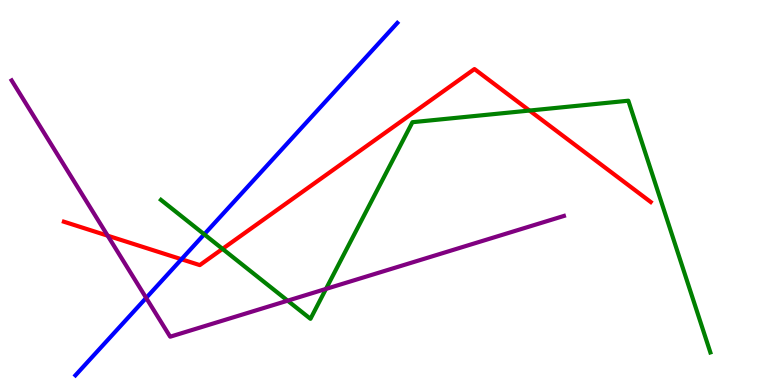[{'lines': ['blue', 'red'], 'intersections': [{'x': 2.34, 'y': 3.27}]}, {'lines': ['green', 'red'], 'intersections': [{'x': 2.87, 'y': 3.54}, {'x': 6.83, 'y': 7.13}]}, {'lines': ['purple', 'red'], 'intersections': [{'x': 1.39, 'y': 3.88}]}, {'lines': ['blue', 'green'], 'intersections': [{'x': 2.64, 'y': 3.91}]}, {'lines': ['blue', 'purple'], 'intersections': [{'x': 1.89, 'y': 2.26}]}, {'lines': ['green', 'purple'], 'intersections': [{'x': 3.71, 'y': 2.19}, {'x': 4.21, 'y': 2.5}]}]